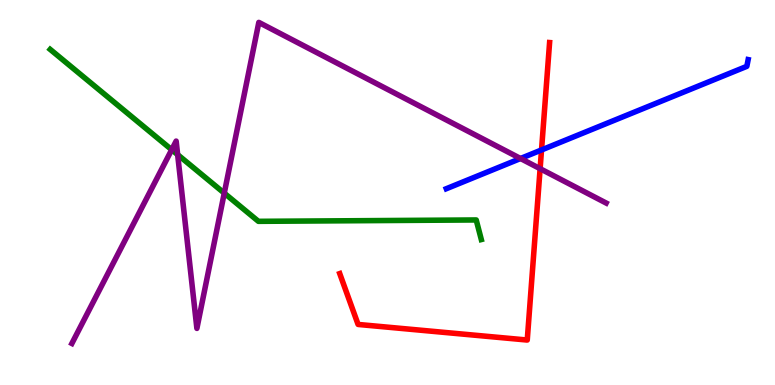[{'lines': ['blue', 'red'], 'intersections': [{'x': 6.99, 'y': 6.11}]}, {'lines': ['green', 'red'], 'intersections': []}, {'lines': ['purple', 'red'], 'intersections': [{'x': 6.97, 'y': 5.62}]}, {'lines': ['blue', 'green'], 'intersections': []}, {'lines': ['blue', 'purple'], 'intersections': [{'x': 6.72, 'y': 5.88}]}, {'lines': ['green', 'purple'], 'intersections': [{'x': 2.22, 'y': 6.11}, {'x': 2.29, 'y': 5.98}, {'x': 2.89, 'y': 4.98}]}]